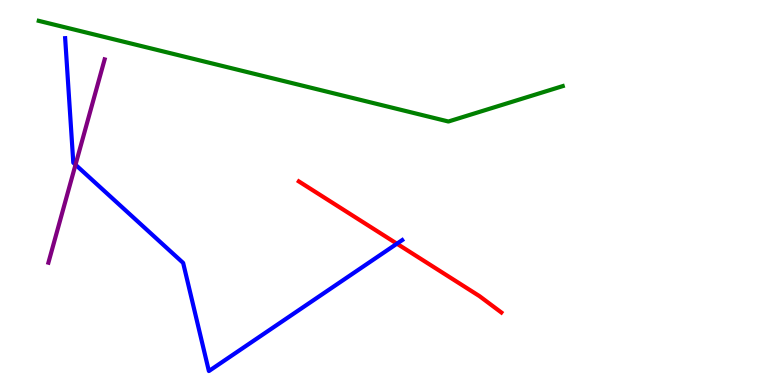[{'lines': ['blue', 'red'], 'intersections': [{'x': 5.12, 'y': 3.67}]}, {'lines': ['green', 'red'], 'intersections': []}, {'lines': ['purple', 'red'], 'intersections': []}, {'lines': ['blue', 'green'], 'intersections': []}, {'lines': ['blue', 'purple'], 'intersections': [{'x': 0.974, 'y': 5.72}]}, {'lines': ['green', 'purple'], 'intersections': []}]